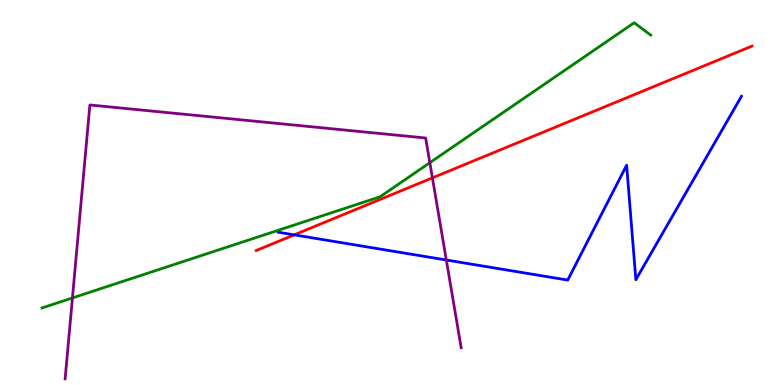[{'lines': ['blue', 'red'], 'intersections': [{'x': 3.8, 'y': 3.9}]}, {'lines': ['green', 'red'], 'intersections': []}, {'lines': ['purple', 'red'], 'intersections': [{'x': 5.58, 'y': 5.38}]}, {'lines': ['blue', 'green'], 'intersections': []}, {'lines': ['blue', 'purple'], 'intersections': [{'x': 5.76, 'y': 3.25}]}, {'lines': ['green', 'purple'], 'intersections': [{'x': 0.935, 'y': 2.26}, {'x': 5.55, 'y': 5.77}]}]